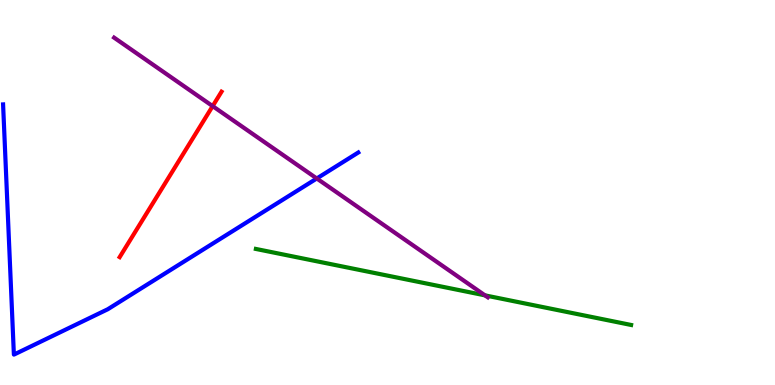[{'lines': ['blue', 'red'], 'intersections': []}, {'lines': ['green', 'red'], 'intersections': []}, {'lines': ['purple', 'red'], 'intersections': [{'x': 2.74, 'y': 7.24}]}, {'lines': ['blue', 'green'], 'intersections': []}, {'lines': ['blue', 'purple'], 'intersections': [{'x': 4.09, 'y': 5.36}]}, {'lines': ['green', 'purple'], 'intersections': [{'x': 6.26, 'y': 2.33}]}]